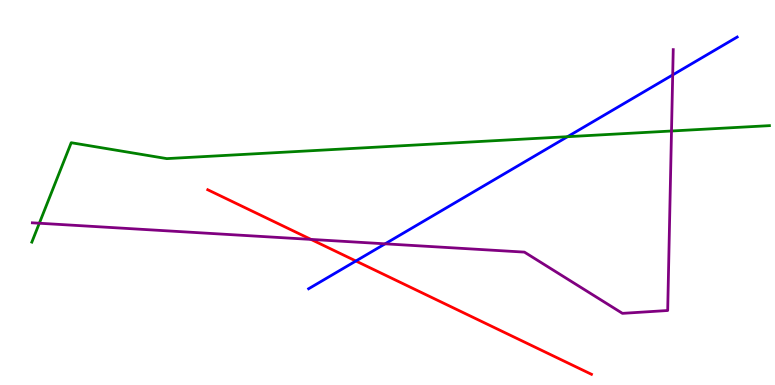[{'lines': ['blue', 'red'], 'intersections': [{'x': 4.59, 'y': 3.22}]}, {'lines': ['green', 'red'], 'intersections': []}, {'lines': ['purple', 'red'], 'intersections': [{'x': 4.01, 'y': 3.78}]}, {'lines': ['blue', 'green'], 'intersections': [{'x': 7.32, 'y': 6.45}]}, {'lines': ['blue', 'purple'], 'intersections': [{'x': 4.97, 'y': 3.67}, {'x': 8.68, 'y': 8.05}]}, {'lines': ['green', 'purple'], 'intersections': [{'x': 0.507, 'y': 4.2}, {'x': 8.66, 'y': 6.6}]}]